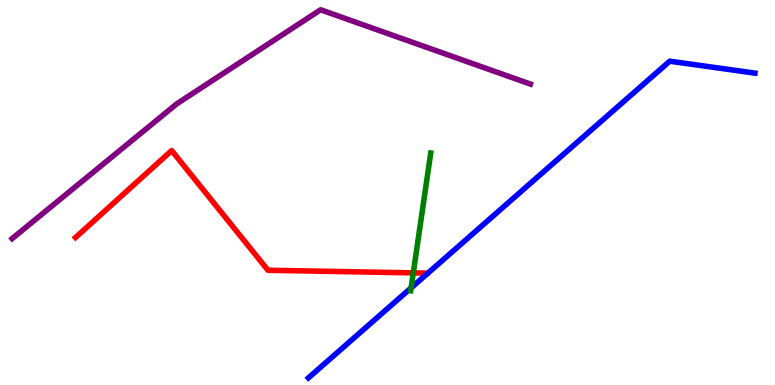[{'lines': ['blue', 'red'], 'intersections': []}, {'lines': ['green', 'red'], 'intersections': [{'x': 5.33, 'y': 2.91}]}, {'lines': ['purple', 'red'], 'intersections': []}, {'lines': ['blue', 'green'], 'intersections': [{'x': 5.3, 'y': 2.52}]}, {'lines': ['blue', 'purple'], 'intersections': []}, {'lines': ['green', 'purple'], 'intersections': []}]